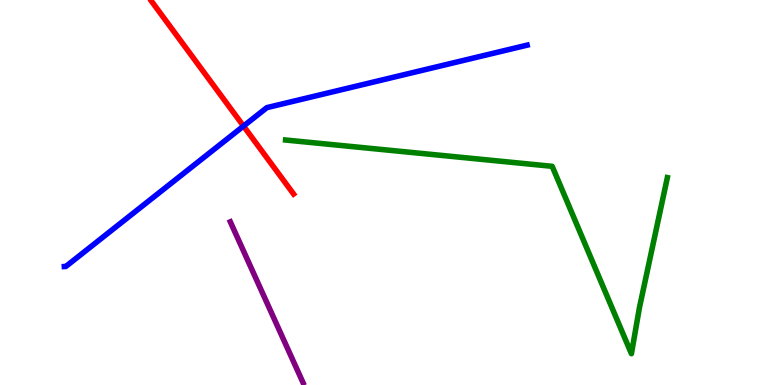[{'lines': ['blue', 'red'], 'intersections': [{'x': 3.14, 'y': 6.73}]}, {'lines': ['green', 'red'], 'intersections': []}, {'lines': ['purple', 'red'], 'intersections': []}, {'lines': ['blue', 'green'], 'intersections': []}, {'lines': ['blue', 'purple'], 'intersections': []}, {'lines': ['green', 'purple'], 'intersections': []}]